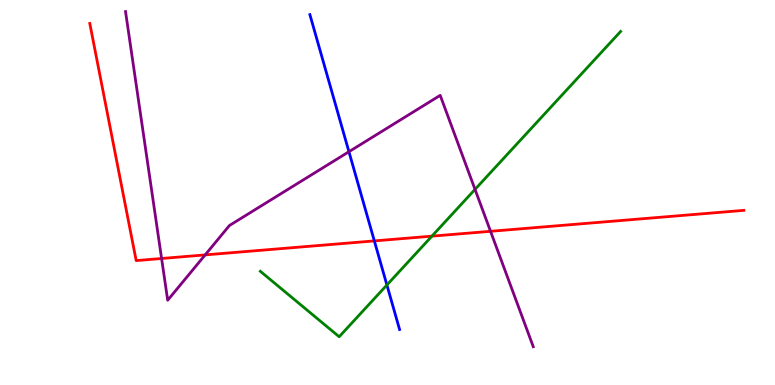[{'lines': ['blue', 'red'], 'intersections': [{'x': 4.83, 'y': 3.74}]}, {'lines': ['green', 'red'], 'intersections': [{'x': 5.57, 'y': 3.87}]}, {'lines': ['purple', 'red'], 'intersections': [{'x': 2.09, 'y': 3.29}, {'x': 2.65, 'y': 3.38}, {'x': 6.33, 'y': 3.99}]}, {'lines': ['blue', 'green'], 'intersections': [{'x': 4.99, 'y': 2.6}]}, {'lines': ['blue', 'purple'], 'intersections': [{'x': 4.5, 'y': 6.06}]}, {'lines': ['green', 'purple'], 'intersections': [{'x': 6.13, 'y': 5.08}]}]